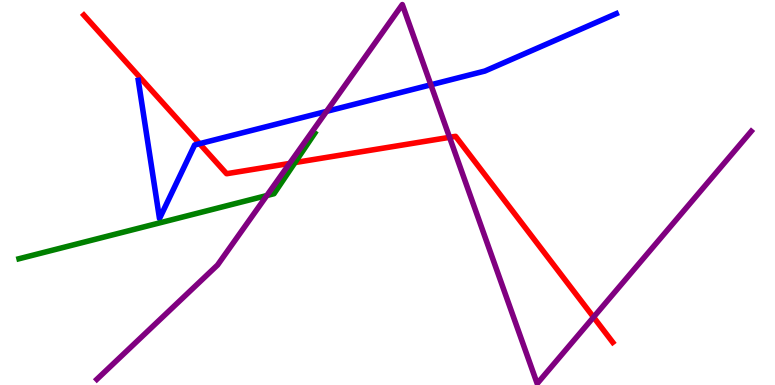[{'lines': ['blue', 'red'], 'intersections': [{'x': 2.58, 'y': 6.27}]}, {'lines': ['green', 'red'], 'intersections': [{'x': 3.81, 'y': 5.78}]}, {'lines': ['purple', 'red'], 'intersections': [{'x': 3.74, 'y': 5.75}, {'x': 5.8, 'y': 6.43}, {'x': 7.66, 'y': 1.76}]}, {'lines': ['blue', 'green'], 'intersections': []}, {'lines': ['blue', 'purple'], 'intersections': [{'x': 4.21, 'y': 7.11}, {'x': 5.56, 'y': 7.8}]}, {'lines': ['green', 'purple'], 'intersections': [{'x': 3.44, 'y': 4.92}]}]